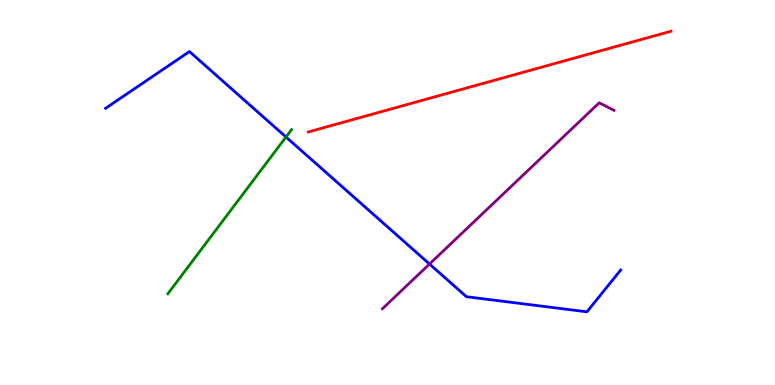[{'lines': ['blue', 'red'], 'intersections': []}, {'lines': ['green', 'red'], 'intersections': []}, {'lines': ['purple', 'red'], 'intersections': []}, {'lines': ['blue', 'green'], 'intersections': [{'x': 3.69, 'y': 6.44}]}, {'lines': ['blue', 'purple'], 'intersections': [{'x': 5.54, 'y': 3.14}]}, {'lines': ['green', 'purple'], 'intersections': []}]